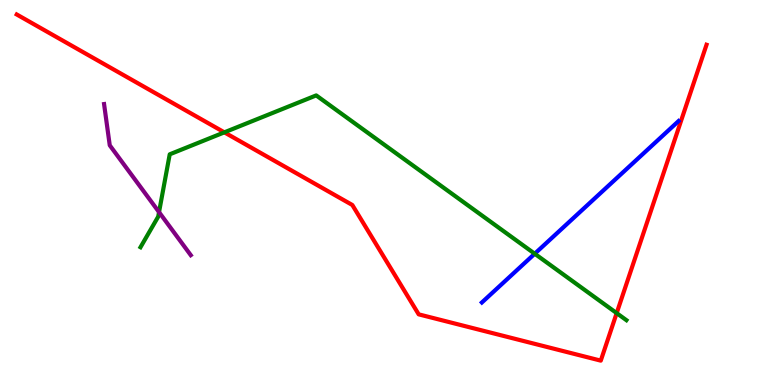[{'lines': ['blue', 'red'], 'intersections': []}, {'lines': ['green', 'red'], 'intersections': [{'x': 2.89, 'y': 6.56}, {'x': 7.96, 'y': 1.87}]}, {'lines': ['purple', 'red'], 'intersections': []}, {'lines': ['blue', 'green'], 'intersections': [{'x': 6.9, 'y': 3.41}]}, {'lines': ['blue', 'purple'], 'intersections': []}, {'lines': ['green', 'purple'], 'intersections': [{'x': 2.05, 'y': 4.49}]}]